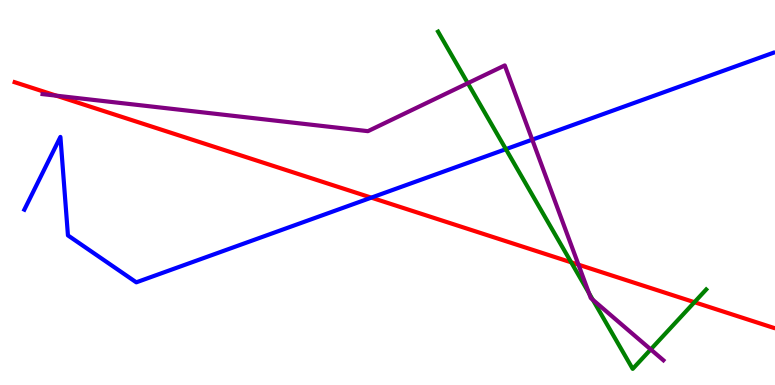[{'lines': ['blue', 'red'], 'intersections': [{'x': 4.79, 'y': 4.87}]}, {'lines': ['green', 'red'], 'intersections': [{'x': 7.37, 'y': 3.19}, {'x': 8.96, 'y': 2.15}]}, {'lines': ['purple', 'red'], 'intersections': [{'x': 0.726, 'y': 7.51}, {'x': 7.46, 'y': 3.13}]}, {'lines': ['blue', 'green'], 'intersections': [{'x': 6.53, 'y': 6.13}]}, {'lines': ['blue', 'purple'], 'intersections': [{'x': 6.87, 'y': 6.37}]}, {'lines': ['green', 'purple'], 'intersections': [{'x': 6.04, 'y': 7.84}, {'x': 7.6, 'y': 2.39}, {'x': 7.65, 'y': 2.21}, {'x': 8.4, 'y': 0.924}]}]